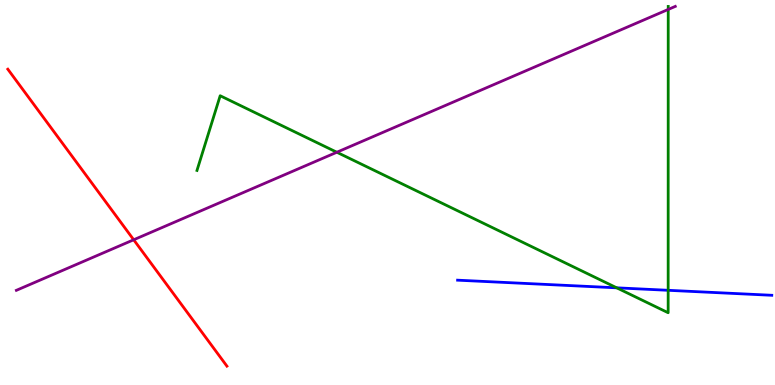[{'lines': ['blue', 'red'], 'intersections': []}, {'lines': ['green', 'red'], 'intersections': []}, {'lines': ['purple', 'red'], 'intersections': [{'x': 1.73, 'y': 3.77}]}, {'lines': ['blue', 'green'], 'intersections': [{'x': 7.96, 'y': 2.52}, {'x': 8.62, 'y': 2.46}]}, {'lines': ['blue', 'purple'], 'intersections': []}, {'lines': ['green', 'purple'], 'intersections': [{'x': 4.35, 'y': 6.05}, {'x': 8.62, 'y': 9.75}]}]